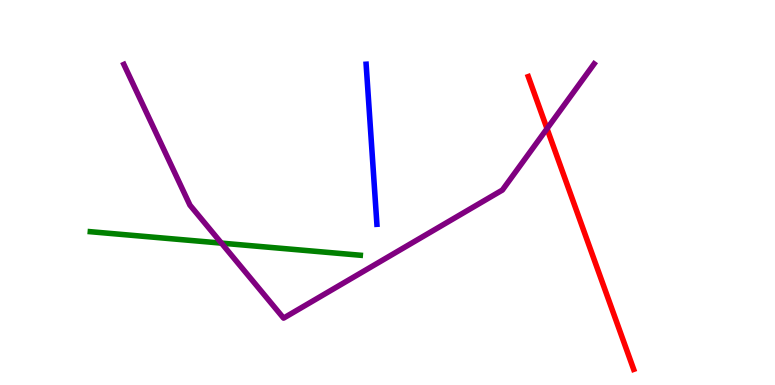[{'lines': ['blue', 'red'], 'intersections': []}, {'lines': ['green', 'red'], 'intersections': []}, {'lines': ['purple', 'red'], 'intersections': [{'x': 7.06, 'y': 6.66}]}, {'lines': ['blue', 'green'], 'intersections': []}, {'lines': ['blue', 'purple'], 'intersections': []}, {'lines': ['green', 'purple'], 'intersections': [{'x': 2.86, 'y': 3.69}]}]